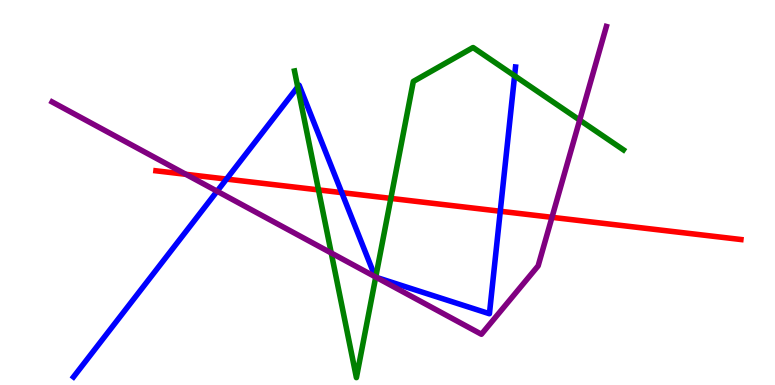[{'lines': ['blue', 'red'], 'intersections': [{'x': 2.92, 'y': 5.35}, {'x': 4.41, 'y': 5.0}, {'x': 6.46, 'y': 4.51}]}, {'lines': ['green', 'red'], 'intersections': [{'x': 4.11, 'y': 5.07}, {'x': 5.04, 'y': 4.85}]}, {'lines': ['purple', 'red'], 'intersections': [{'x': 2.4, 'y': 5.47}, {'x': 7.12, 'y': 4.36}]}, {'lines': ['blue', 'green'], 'intersections': [{'x': 3.84, 'y': 7.74}, {'x': 4.85, 'y': 2.8}, {'x': 6.64, 'y': 8.03}]}, {'lines': ['blue', 'purple'], 'intersections': [{'x': 2.8, 'y': 5.03}, {'x': 4.84, 'y': 2.81}, {'x': 4.86, 'y': 2.8}]}, {'lines': ['green', 'purple'], 'intersections': [{'x': 4.27, 'y': 3.43}, {'x': 4.85, 'y': 2.8}, {'x': 7.48, 'y': 6.88}]}]